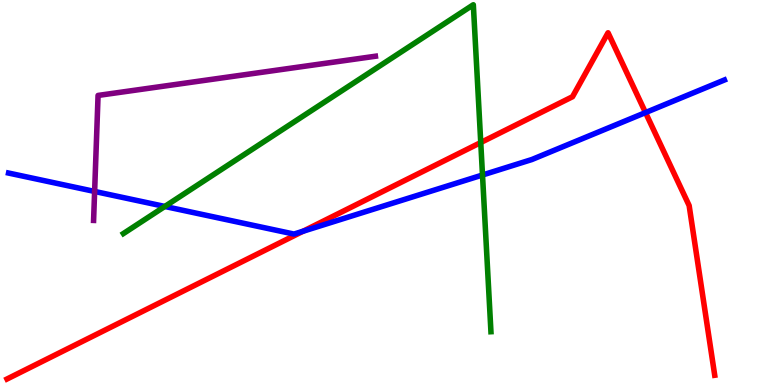[{'lines': ['blue', 'red'], 'intersections': [{'x': 3.91, 'y': 3.99}, {'x': 8.33, 'y': 7.08}]}, {'lines': ['green', 'red'], 'intersections': [{'x': 6.2, 'y': 6.3}]}, {'lines': ['purple', 'red'], 'intersections': []}, {'lines': ['blue', 'green'], 'intersections': [{'x': 2.13, 'y': 4.64}, {'x': 6.23, 'y': 5.45}]}, {'lines': ['blue', 'purple'], 'intersections': [{'x': 1.22, 'y': 5.03}]}, {'lines': ['green', 'purple'], 'intersections': []}]